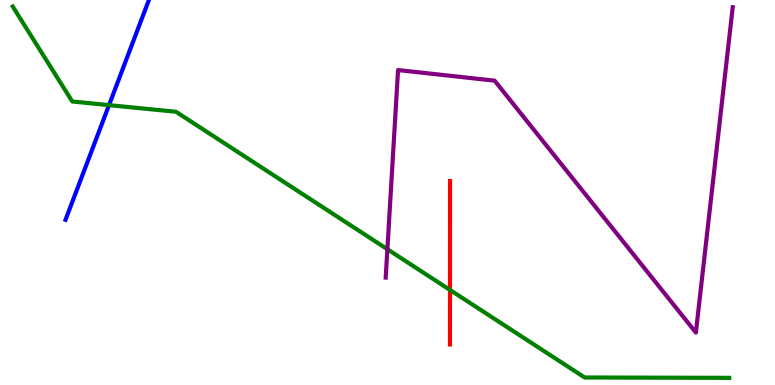[{'lines': ['blue', 'red'], 'intersections': []}, {'lines': ['green', 'red'], 'intersections': [{'x': 5.81, 'y': 2.47}]}, {'lines': ['purple', 'red'], 'intersections': []}, {'lines': ['blue', 'green'], 'intersections': [{'x': 1.41, 'y': 7.27}]}, {'lines': ['blue', 'purple'], 'intersections': []}, {'lines': ['green', 'purple'], 'intersections': [{'x': 5.0, 'y': 3.53}]}]